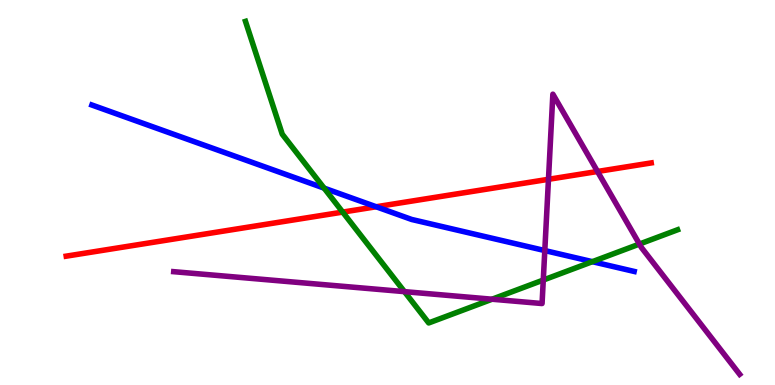[{'lines': ['blue', 'red'], 'intersections': [{'x': 4.85, 'y': 4.63}]}, {'lines': ['green', 'red'], 'intersections': [{'x': 4.42, 'y': 4.49}]}, {'lines': ['purple', 'red'], 'intersections': [{'x': 7.08, 'y': 5.34}, {'x': 7.71, 'y': 5.55}]}, {'lines': ['blue', 'green'], 'intersections': [{'x': 4.18, 'y': 5.11}, {'x': 7.64, 'y': 3.2}]}, {'lines': ['blue', 'purple'], 'intersections': [{'x': 7.03, 'y': 3.49}]}, {'lines': ['green', 'purple'], 'intersections': [{'x': 5.22, 'y': 2.43}, {'x': 6.35, 'y': 2.23}, {'x': 7.01, 'y': 2.73}, {'x': 8.25, 'y': 3.66}]}]